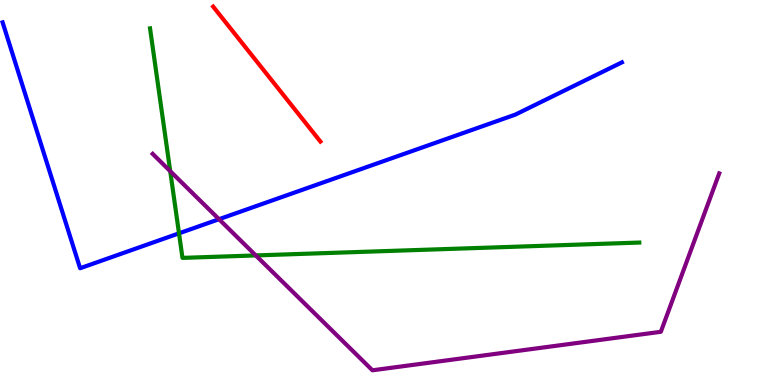[{'lines': ['blue', 'red'], 'intersections': []}, {'lines': ['green', 'red'], 'intersections': []}, {'lines': ['purple', 'red'], 'intersections': []}, {'lines': ['blue', 'green'], 'intersections': [{'x': 2.31, 'y': 3.94}]}, {'lines': ['blue', 'purple'], 'intersections': [{'x': 2.83, 'y': 4.31}]}, {'lines': ['green', 'purple'], 'intersections': [{'x': 2.2, 'y': 5.55}, {'x': 3.3, 'y': 3.37}]}]